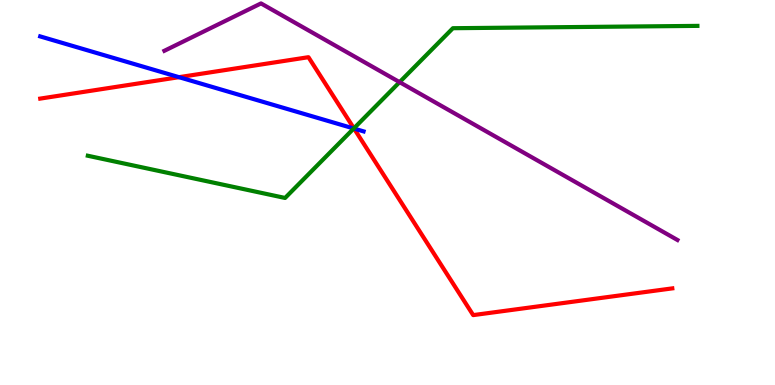[{'lines': ['blue', 'red'], 'intersections': [{'x': 2.31, 'y': 8.0}, {'x': 4.57, 'y': 6.66}]}, {'lines': ['green', 'red'], 'intersections': [{'x': 4.57, 'y': 6.67}]}, {'lines': ['purple', 'red'], 'intersections': []}, {'lines': ['blue', 'green'], 'intersections': [{'x': 4.56, 'y': 6.66}]}, {'lines': ['blue', 'purple'], 'intersections': []}, {'lines': ['green', 'purple'], 'intersections': [{'x': 5.16, 'y': 7.87}]}]